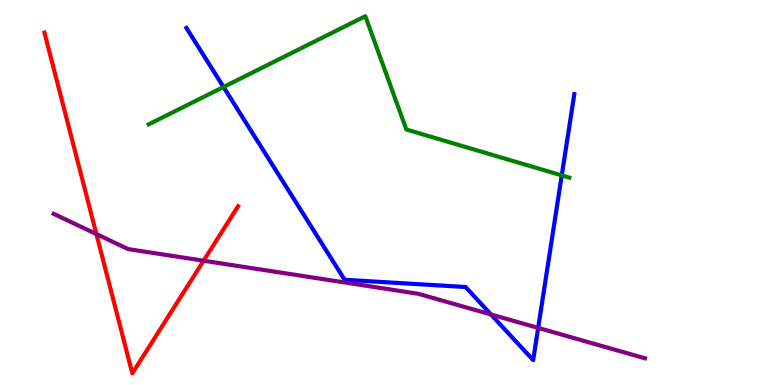[{'lines': ['blue', 'red'], 'intersections': []}, {'lines': ['green', 'red'], 'intersections': []}, {'lines': ['purple', 'red'], 'intersections': [{'x': 1.24, 'y': 3.92}, {'x': 2.63, 'y': 3.23}]}, {'lines': ['blue', 'green'], 'intersections': [{'x': 2.88, 'y': 7.74}, {'x': 7.25, 'y': 5.44}]}, {'lines': ['blue', 'purple'], 'intersections': [{'x': 6.33, 'y': 1.83}, {'x': 6.94, 'y': 1.48}]}, {'lines': ['green', 'purple'], 'intersections': []}]